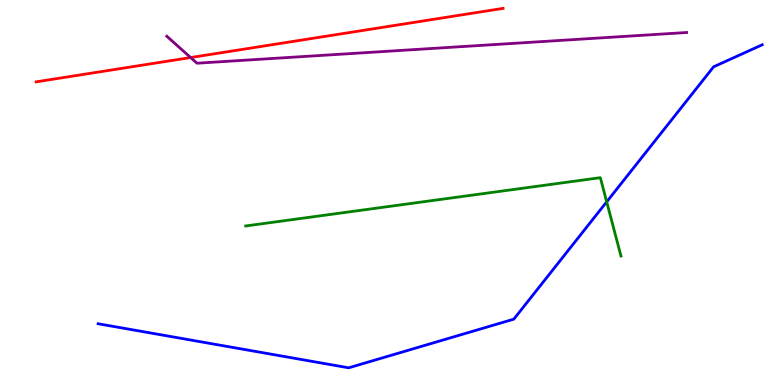[{'lines': ['blue', 'red'], 'intersections': []}, {'lines': ['green', 'red'], 'intersections': []}, {'lines': ['purple', 'red'], 'intersections': [{'x': 2.46, 'y': 8.51}]}, {'lines': ['blue', 'green'], 'intersections': [{'x': 7.83, 'y': 4.76}]}, {'lines': ['blue', 'purple'], 'intersections': []}, {'lines': ['green', 'purple'], 'intersections': []}]